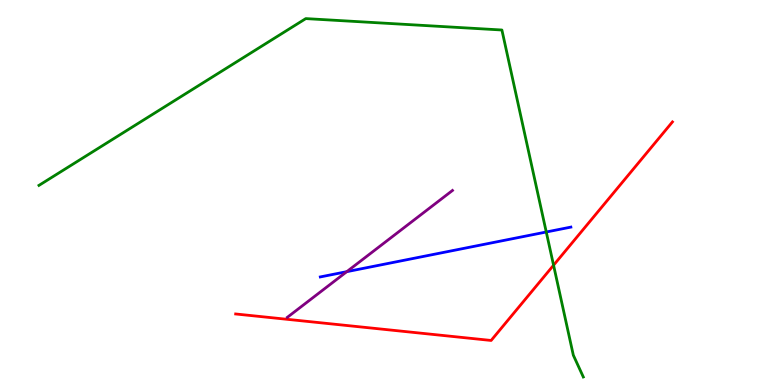[{'lines': ['blue', 'red'], 'intersections': []}, {'lines': ['green', 'red'], 'intersections': [{'x': 7.14, 'y': 3.11}]}, {'lines': ['purple', 'red'], 'intersections': []}, {'lines': ['blue', 'green'], 'intersections': [{'x': 7.05, 'y': 3.97}]}, {'lines': ['blue', 'purple'], 'intersections': [{'x': 4.47, 'y': 2.94}]}, {'lines': ['green', 'purple'], 'intersections': []}]